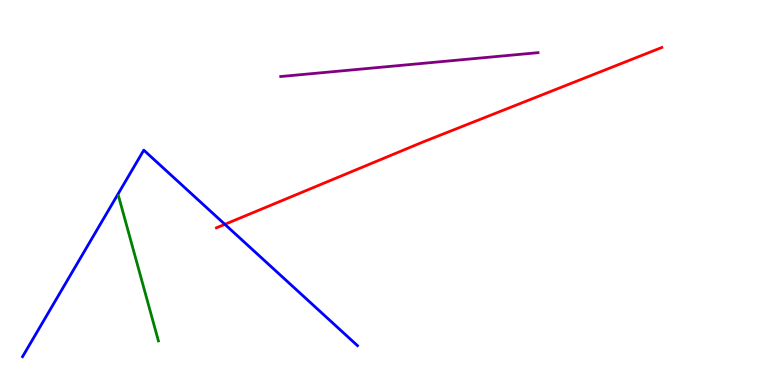[{'lines': ['blue', 'red'], 'intersections': [{'x': 2.9, 'y': 4.17}]}, {'lines': ['green', 'red'], 'intersections': []}, {'lines': ['purple', 'red'], 'intersections': []}, {'lines': ['blue', 'green'], 'intersections': []}, {'lines': ['blue', 'purple'], 'intersections': []}, {'lines': ['green', 'purple'], 'intersections': []}]